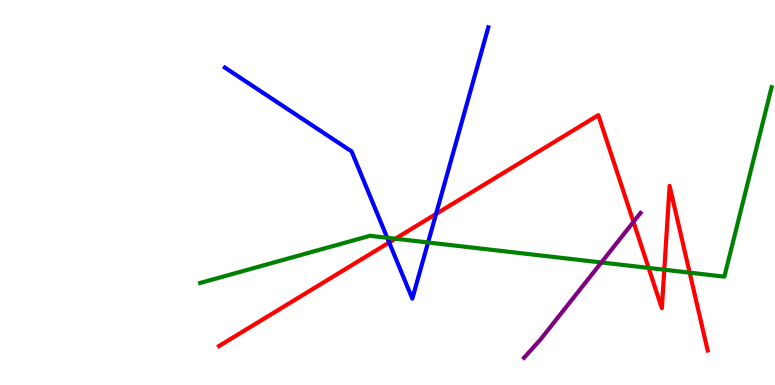[{'lines': ['blue', 'red'], 'intersections': [{'x': 5.02, 'y': 3.7}, {'x': 5.63, 'y': 4.44}]}, {'lines': ['green', 'red'], 'intersections': [{'x': 5.1, 'y': 3.8}, {'x': 8.37, 'y': 3.04}, {'x': 8.57, 'y': 2.99}, {'x': 8.9, 'y': 2.92}]}, {'lines': ['purple', 'red'], 'intersections': [{'x': 8.17, 'y': 4.24}]}, {'lines': ['blue', 'green'], 'intersections': [{'x': 5.0, 'y': 3.82}, {'x': 5.52, 'y': 3.7}]}, {'lines': ['blue', 'purple'], 'intersections': []}, {'lines': ['green', 'purple'], 'intersections': [{'x': 7.76, 'y': 3.18}]}]